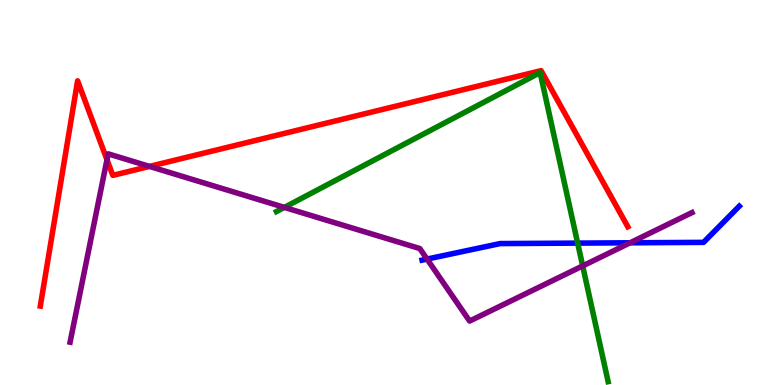[{'lines': ['blue', 'red'], 'intersections': []}, {'lines': ['green', 'red'], 'intersections': []}, {'lines': ['purple', 'red'], 'intersections': [{'x': 1.38, 'y': 5.85}, {'x': 1.93, 'y': 5.68}]}, {'lines': ['blue', 'green'], 'intersections': [{'x': 7.45, 'y': 3.69}]}, {'lines': ['blue', 'purple'], 'intersections': [{'x': 5.51, 'y': 3.27}, {'x': 8.13, 'y': 3.69}]}, {'lines': ['green', 'purple'], 'intersections': [{'x': 3.67, 'y': 4.61}, {'x': 7.52, 'y': 3.09}]}]